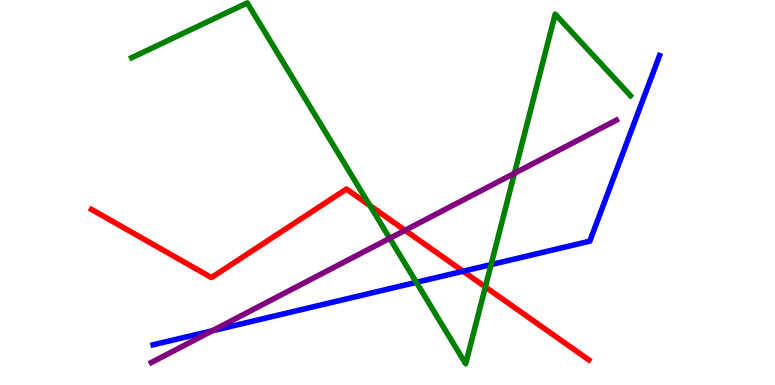[{'lines': ['blue', 'red'], 'intersections': [{'x': 5.98, 'y': 2.95}]}, {'lines': ['green', 'red'], 'intersections': [{'x': 4.77, 'y': 4.66}, {'x': 6.26, 'y': 2.55}]}, {'lines': ['purple', 'red'], 'intersections': [{'x': 5.23, 'y': 4.02}]}, {'lines': ['blue', 'green'], 'intersections': [{'x': 5.37, 'y': 2.67}, {'x': 6.34, 'y': 3.13}]}, {'lines': ['blue', 'purple'], 'intersections': [{'x': 2.74, 'y': 1.41}]}, {'lines': ['green', 'purple'], 'intersections': [{'x': 5.03, 'y': 3.81}, {'x': 6.64, 'y': 5.5}]}]